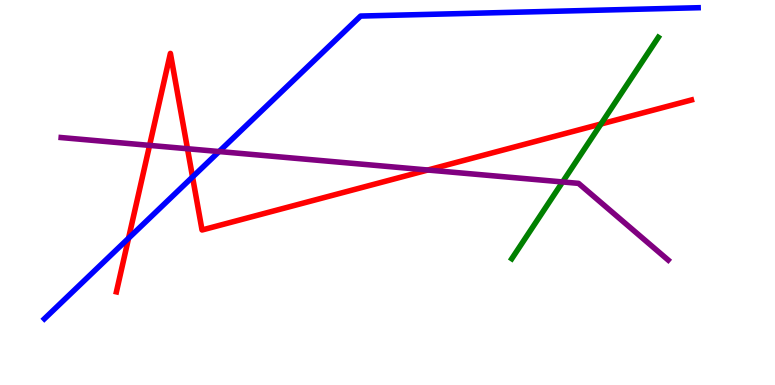[{'lines': ['blue', 'red'], 'intersections': [{'x': 1.66, 'y': 3.81}, {'x': 2.48, 'y': 5.4}]}, {'lines': ['green', 'red'], 'intersections': [{'x': 7.75, 'y': 6.78}]}, {'lines': ['purple', 'red'], 'intersections': [{'x': 1.93, 'y': 6.22}, {'x': 2.42, 'y': 6.14}, {'x': 5.52, 'y': 5.58}]}, {'lines': ['blue', 'green'], 'intersections': []}, {'lines': ['blue', 'purple'], 'intersections': [{'x': 2.83, 'y': 6.06}]}, {'lines': ['green', 'purple'], 'intersections': [{'x': 7.26, 'y': 5.27}]}]